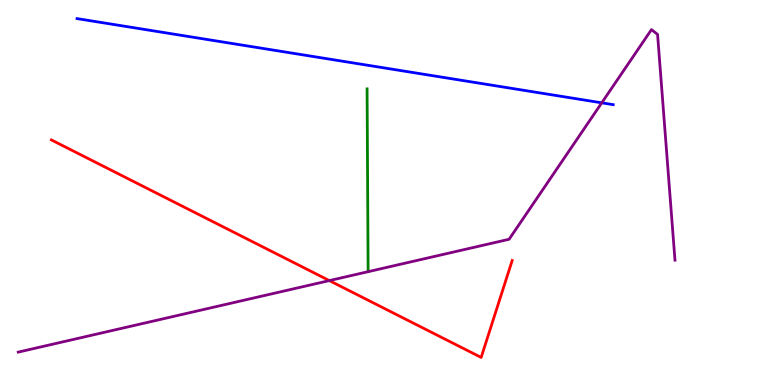[{'lines': ['blue', 'red'], 'intersections': []}, {'lines': ['green', 'red'], 'intersections': []}, {'lines': ['purple', 'red'], 'intersections': [{'x': 4.25, 'y': 2.71}]}, {'lines': ['blue', 'green'], 'intersections': []}, {'lines': ['blue', 'purple'], 'intersections': [{'x': 7.76, 'y': 7.33}]}, {'lines': ['green', 'purple'], 'intersections': []}]